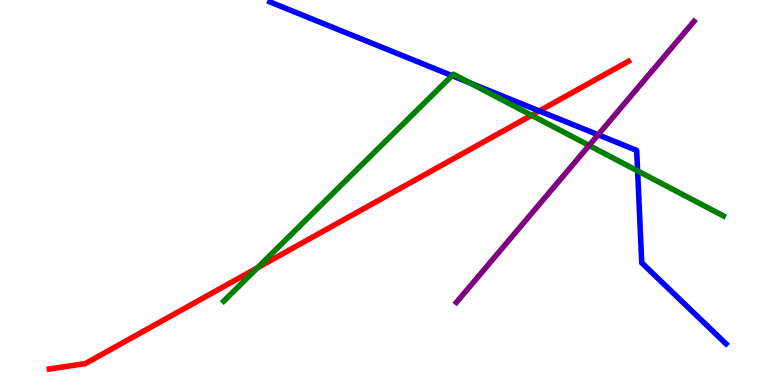[{'lines': ['blue', 'red'], 'intersections': [{'x': 6.96, 'y': 7.12}]}, {'lines': ['green', 'red'], 'intersections': [{'x': 3.32, 'y': 3.04}, {'x': 6.86, 'y': 7.01}]}, {'lines': ['purple', 'red'], 'intersections': []}, {'lines': ['blue', 'green'], 'intersections': [{'x': 5.83, 'y': 8.04}, {'x': 6.06, 'y': 7.85}, {'x': 8.23, 'y': 5.56}]}, {'lines': ['blue', 'purple'], 'intersections': [{'x': 7.72, 'y': 6.5}]}, {'lines': ['green', 'purple'], 'intersections': [{'x': 7.6, 'y': 6.22}]}]